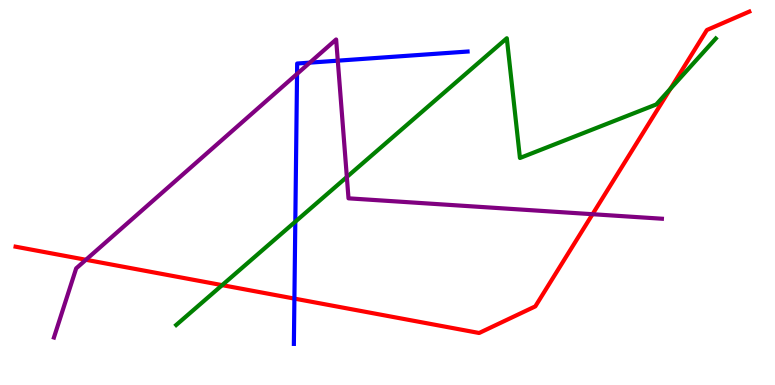[{'lines': ['blue', 'red'], 'intersections': [{'x': 3.8, 'y': 2.24}]}, {'lines': ['green', 'red'], 'intersections': [{'x': 2.87, 'y': 2.59}, {'x': 8.65, 'y': 7.69}]}, {'lines': ['purple', 'red'], 'intersections': [{'x': 1.11, 'y': 3.25}, {'x': 7.65, 'y': 4.44}]}, {'lines': ['blue', 'green'], 'intersections': [{'x': 3.81, 'y': 4.24}]}, {'lines': ['blue', 'purple'], 'intersections': [{'x': 3.83, 'y': 8.08}, {'x': 4.0, 'y': 8.37}, {'x': 4.36, 'y': 8.42}]}, {'lines': ['green', 'purple'], 'intersections': [{'x': 4.48, 'y': 5.4}]}]